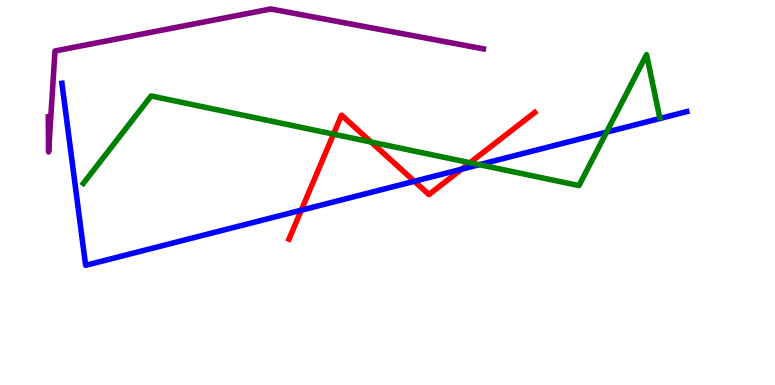[{'lines': ['blue', 'red'], 'intersections': [{'x': 3.89, 'y': 4.54}, {'x': 5.35, 'y': 5.29}, {'x': 5.96, 'y': 5.61}]}, {'lines': ['green', 'red'], 'intersections': [{'x': 4.3, 'y': 6.52}, {'x': 4.79, 'y': 6.31}, {'x': 6.06, 'y': 5.77}]}, {'lines': ['purple', 'red'], 'intersections': []}, {'lines': ['blue', 'green'], 'intersections': [{'x': 6.18, 'y': 5.72}, {'x': 7.83, 'y': 6.57}]}, {'lines': ['blue', 'purple'], 'intersections': []}, {'lines': ['green', 'purple'], 'intersections': []}]